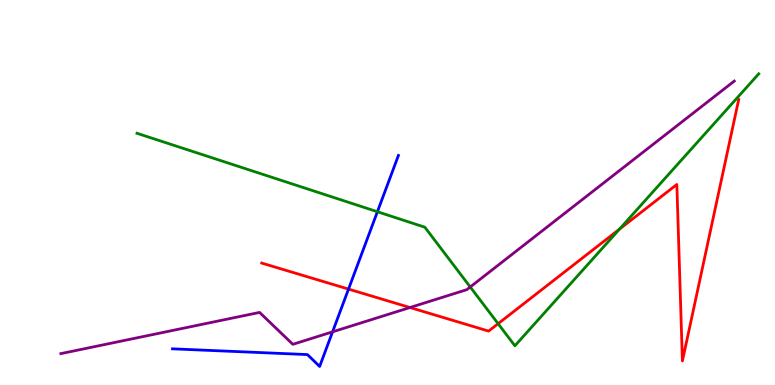[{'lines': ['blue', 'red'], 'intersections': [{'x': 4.5, 'y': 2.49}]}, {'lines': ['green', 'red'], 'intersections': [{'x': 6.43, 'y': 1.59}, {'x': 7.99, 'y': 4.05}]}, {'lines': ['purple', 'red'], 'intersections': [{'x': 5.29, 'y': 2.01}]}, {'lines': ['blue', 'green'], 'intersections': [{'x': 4.87, 'y': 4.5}]}, {'lines': ['blue', 'purple'], 'intersections': [{'x': 4.29, 'y': 1.38}]}, {'lines': ['green', 'purple'], 'intersections': [{'x': 6.07, 'y': 2.55}]}]